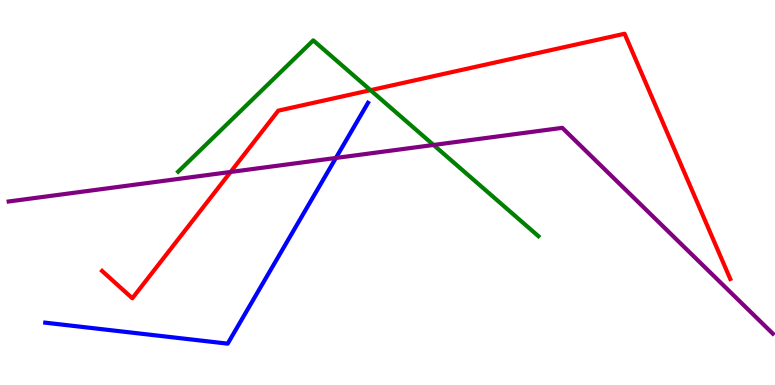[{'lines': ['blue', 'red'], 'intersections': []}, {'lines': ['green', 'red'], 'intersections': [{'x': 4.78, 'y': 7.66}]}, {'lines': ['purple', 'red'], 'intersections': [{'x': 2.98, 'y': 5.53}]}, {'lines': ['blue', 'green'], 'intersections': []}, {'lines': ['blue', 'purple'], 'intersections': [{'x': 4.33, 'y': 5.9}]}, {'lines': ['green', 'purple'], 'intersections': [{'x': 5.59, 'y': 6.23}]}]